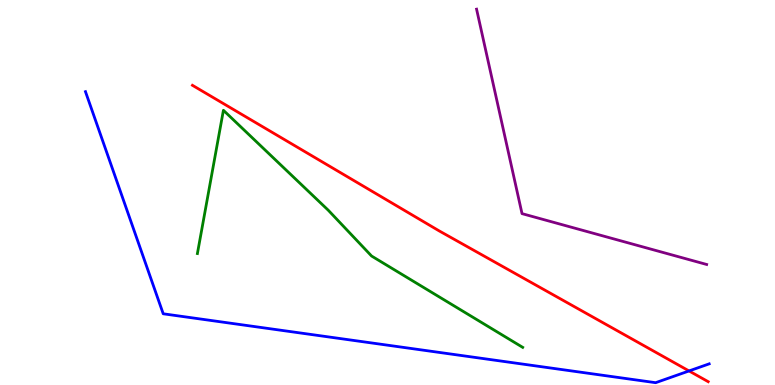[{'lines': ['blue', 'red'], 'intersections': [{'x': 8.89, 'y': 0.365}]}, {'lines': ['green', 'red'], 'intersections': []}, {'lines': ['purple', 'red'], 'intersections': []}, {'lines': ['blue', 'green'], 'intersections': []}, {'lines': ['blue', 'purple'], 'intersections': []}, {'lines': ['green', 'purple'], 'intersections': []}]